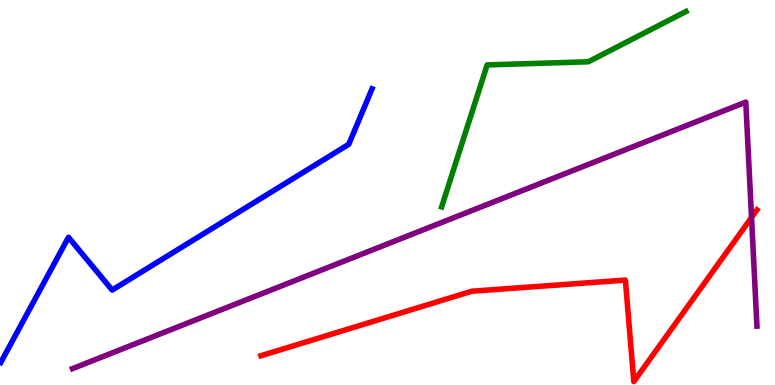[{'lines': ['blue', 'red'], 'intersections': []}, {'lines': ['green', 'red'], 'intersections': []}, {'lines': ['purple', 'red'], 'intersections': [{'x': 9.7, 'y': 4.35}]}, {'lines': ['blue', 'green'], 'intersections': []}, {'lines': ['blue', 'purple'], 'intersections': []}, {'lines': ['green', 'purple'], 'intersections': []}]